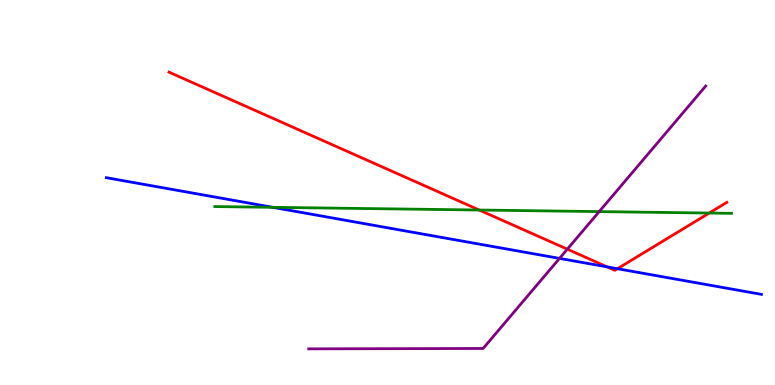[{'lines': ['blue', 'red'], 'intersections': [{'x': 7.83, 'y': 3.07}, {'x': 7.97, 'y': 3.02}]}, {'lines': ['green', 'red'], 'intersections': [{'x': 6.18, 'y': 4.54}, {'x': 9.15, 'y': 4.47}]}, {'lines': ['purple', 'red'], 'intersections': [{'x': 7.32, 'y': 3.53}]}, {'lines': ['blue', 'green'], 'intersections': [{'x': 3.52, 'y': 4.61}]}, {'lines': ['blue', 'purple'], 'intersections': [{'x': 7.22, 'y': 3.29}]}, {'lines': ['green', 'purple'], 'intersections': [{'x': 7.73, 'y': 4.5}]}]